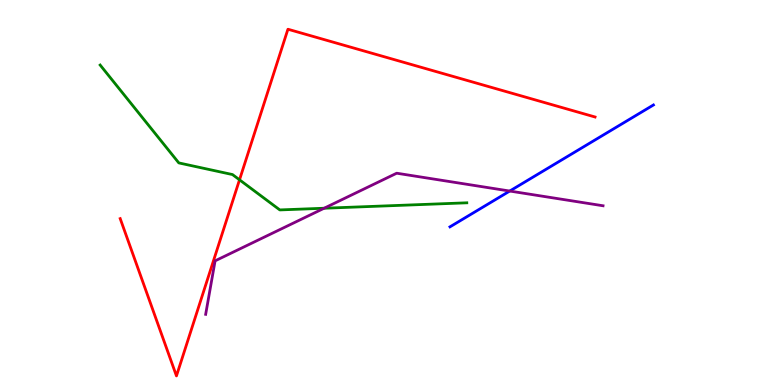[{'lines': ['blue', 'red'], 'intersections': []}, {'lines': ['green', 'red'], 'intersections': [{'x': 3.09, 'y': 5.33}]}, {'lines': ['purple', 'red'], 'intersections': []}, {'lines': ['blue', 'green'], 'intersections': []}, {'lines': ['blue', 'purple'], 'intersections': [{'x': 6.58, 'y': 5.04}]}, {'lines': ['green', 'purple'], 'intersections': [{'x': 4.18, 'y': 4.59}]}]